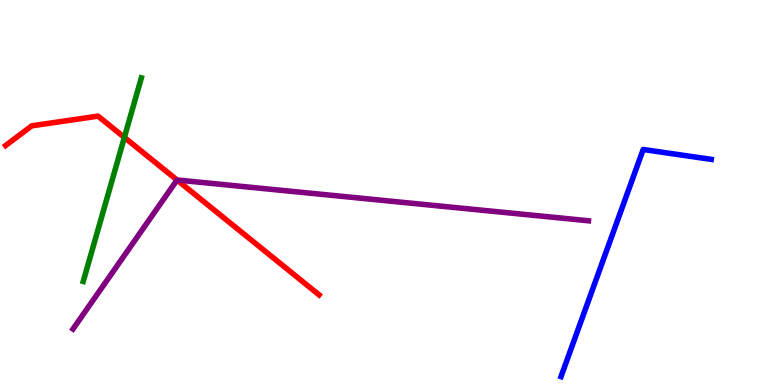[{'lines': ['blue', 'red'], 'intersections': []}, {'lines': ['green', 'red'], 'intersections': [{'x': 1.6, 'y': 6.43}]}, {'lines': ['purple', 'red'], 'intersections': [{'x': 2.28, 'y': 5.32}]}, {'lines': ['blue', 'green'], 'intersections': []}, {'lines': ['blue', 'purple'], 'intersections': []}, {'lines': ['green', 'purple'], 'intersections': []}]